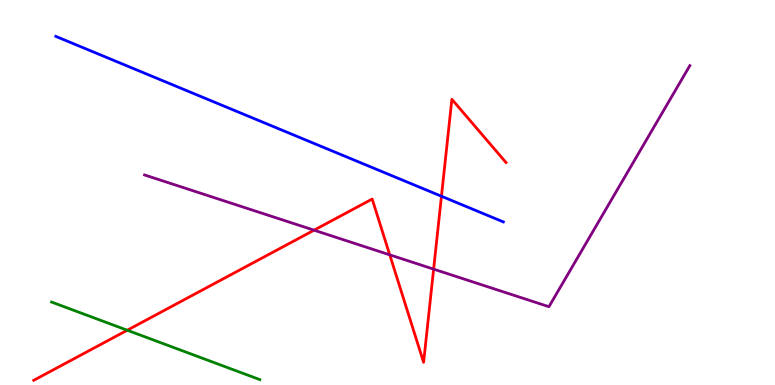[{'lines': ['blue', 'red'], 'intersections': [{'x': 5.7, 'y': 4.9}]}, {'lines': ['green', 'red'], 'intersections': [{'x': 1.64, 'y': 1.42}]}, {'lines': ['purple', 'red'], 'intersections': [{'x': 4.05, 'y': 4.02}, {'x': 5.03, 'y': 3.38}, {'x': 5.6, 'y': 3.01}]}, {'lines': ['blue', 'green'], 'intersections': []}, {'lines': ['blue', 'purple'], 'intersections': []}, {'lines': ['green', 'purple'], 'intersections': []}]